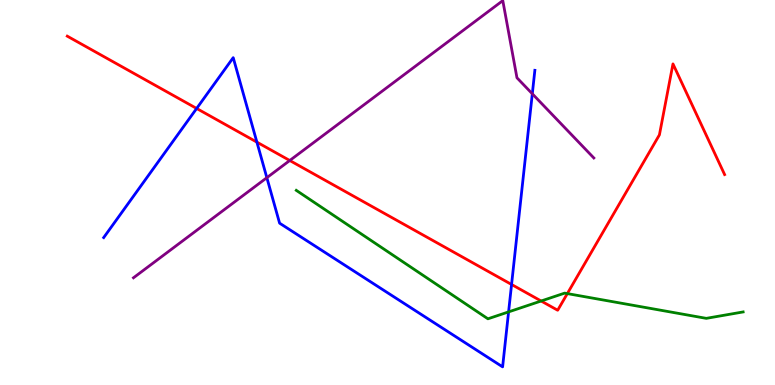[{'lines': ['blue', 'red'], 'intersections': [{'x': 2.54, 'y': 7.18}, {'x': 3.31, 'y': 6.31}, {'x': 6.6, 'y': 2.61}]}, {'lines': ['green', 'red'], 'intersections': [{'x': 6.98, 'y': 2.18}, {'x': 7.32, 'y': 2.37}]}, {'lines': ['purple', 'red'], 'intersections': [{'x': 3.74, 'y': 5.83}]}, {'lines': ['blue', 'green'], 'intersections': [{'x': 6.56, 'y': 1.9}]}, {'lines': ['blue', 'purple'], 'intersections': [{'x': 3.44, 'y': 5.38}, {'x': 6.87, 'y': 7.56}]}, {'lines': ['green', 'purple'], 'intersections': []}]